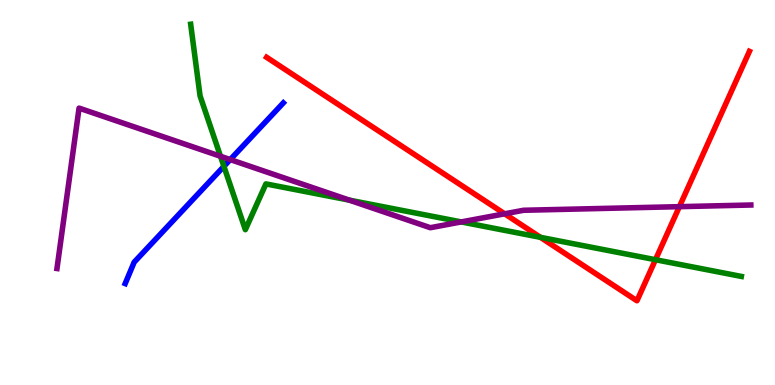[{'lines': ['blue', 'red'], 'intersections': []}, {'lines': ['green', 'red'], 'intersections': [{'x': 6.97, 'y': 3.84}, {'x': 8.46, 'y': 3.25}]}, {'lines': ['purple', 'red'], 'intersections': [{'x': 6.51, 'y': 4.45}, {'x': 8.77, 'y': 4.63}]}, {'lines': ['blue', 'green'], 'intersections': [{'x': 2.89, 'y': 5.68}]}, {'lines': ['blue', 'purple'], 'intersections': [{'x': 2.97, 'y': 5.85}]}, {'lines': ['green', 'purple'], 'intersections': [{'x': 2.85, 'y': 5.94}, {'x': 4.51, 'y': 4.8}, {'x': 5.95, 'y': 4.24}]}]